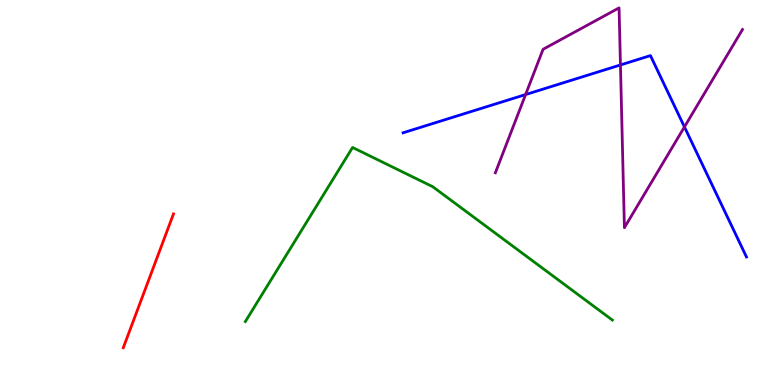[{'lines': ['blue', 'red'], 'intersections': []}, {'lines': ['green', 'red'], 'intersections': []}, {'lines': ['purple', 'red'], 'intersections': []}, {'lines': ['blue', 'green'], 'intersections': []}, {'lines': ['blue', 'purple'], 'intersections': [{'x': 6.78, 'y': 7.54}, {'x': 8.01, 'y': 8.31}, {'x': 8.83, 'y': 6.7}]}, {'lines': ['green', 'purple'], 'intersections': []}]